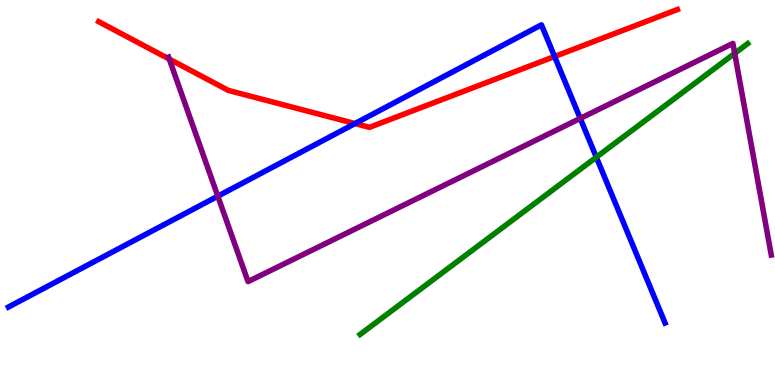[{'lines': ['blue', 'red'], 'intersections': [{'x': 4.58, 'y': 6.79}, {'x': 7.16, 'y': 8.53}]}, {'lines': ['green', 'red'], 'intersections': []}, {'lines': ['purple', 'red'], 'intersections': [{'x': 2.18, 'y': 8.47}]}, {'lines': ['blue', 'green'], 'intersections': [{'x': 7.69, 'y': 5.92}]}, {'lines': ['blue', 'purple'], 'intersections': [{'x': 2.81, 'y': 4.9}, {'x': 7.49, 'y': 6.92}]}, {'lines': ['green', 'purple'], 'intersections': [{'x': 9.48, 'y': 8.61}]}]